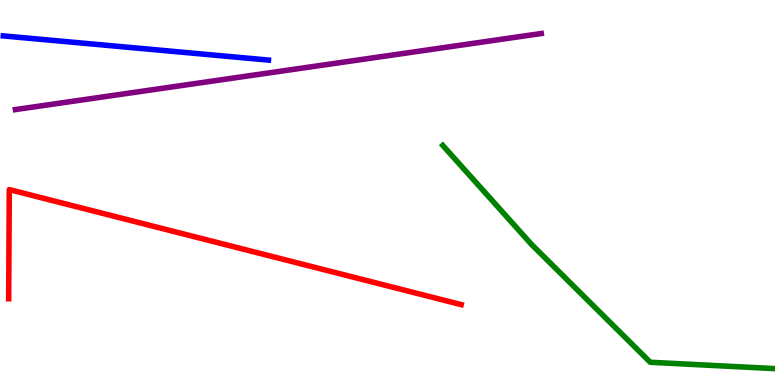[{'lines': ['blue', 'red'], 'intersections': []}, {'lines': ['green', 'red'], 'intersections': []}, {'lines': ['purple', 'red'], 'intersections': []}, {'lines': ['blue', 'green'], 'intersections': []}, {'lines': ['blue', 'purple'], 'intersections': []}, {'lines': ['green', 'purple'], 'intersections': []}]